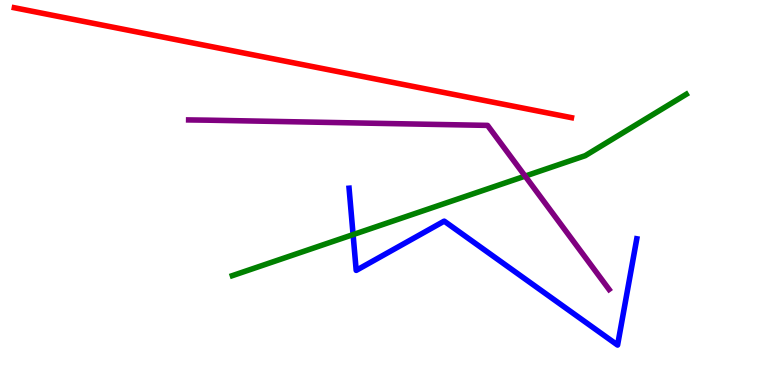[{'lines': ['blue', 'red'], 'intersections': []}, {'lines': ['green', 'red'], 'intersections': []}, {'lines': ['purple', 'red'], 'intersections': []}, {'lines': ['blue', 'green'], 'intersections': [{'x': 4.56, 'y': 3.91}]}, {'lines': ['blue', 'purple'], 'intersections': []}, {'lines': ['green', 'purple'], 'intersections': [{'x': 6.78, 'y': 5.43}]}]